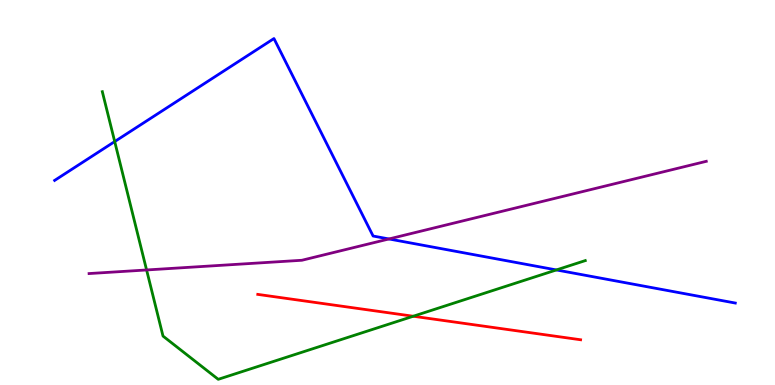[{'lines': ['blue', 'red'], 'intersections': []}, {'lines': ['green', 'red'], 'intersections': [{'x': 5.33, 'y': 1.79}]}, {'lines': ['purple', 'red'], 'intersections': []}, {'lines': ['blue', 'green'], 'intersections': [{'x': 1.48, 'y': 6.32}, {'x': 7.18, 'y': 2.99}]}, {'lines': ['blue', 'purple'], 'intersections': [{'x': 5.02, 'y': 3.79}]}, {'lines': ['green', 'purple'], 'intersections': [{'x': 1.89, 'y': 2.99}]}]